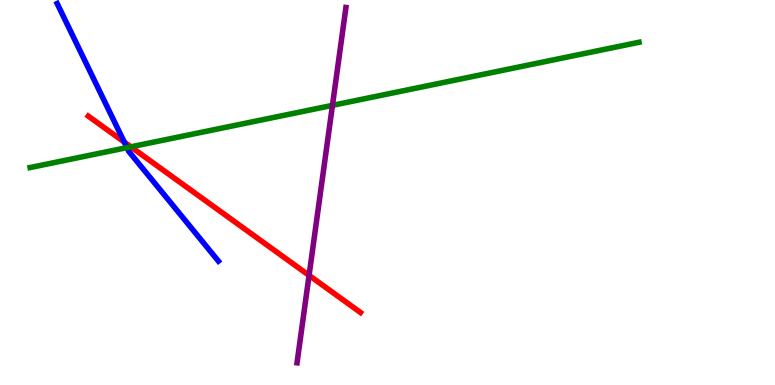[{'lines': ['blue', 'red'], 'intersections': [{'x': 1.6, 'y': 6.31}]}, {'lines': ['green', 'red'], 'intersections': [{'x': 1.69, 'y': 6.19}]}, {'lines': ['purple', 'red'], 'intersections': [{'x': 3.99, 'y': 2.85}]}, {'lines': ['blue', 'green'], 'intersections': [{'x': 1.64, 'y': 6.17}]}, {'lines': ['blue', 'purple'], 'intersections': []}, {'lines': ['green', 'purple'], 'intersections': [{'x': 4.29, 'y': 7.26}]}]